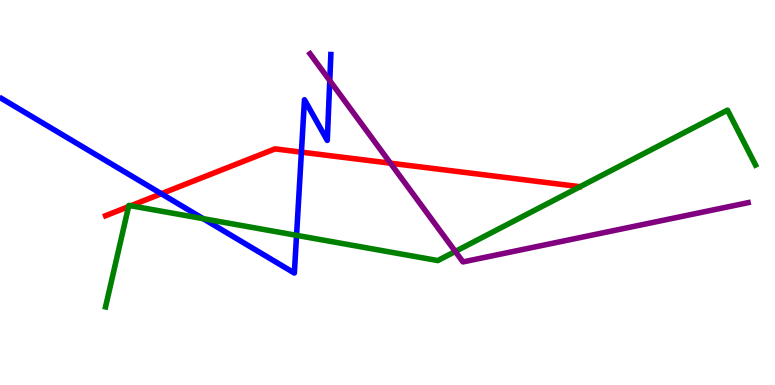[{'lines': ['blue', 'red'], 'intersections': [{'x': 2.08, 'y': 4.97}, {'x': 3.89, 'y': 6.05}]}, {'lines': ['green', 'red'], 'intersections': [{'x': 1.66, 'y': 4.63}, {'x': 1.69, 'y': 4.66}]}, {'lines': ['purple', 'red'], 'intersections': [{'x': 5.04, 'y': 5.76}]}, {'lines': ['blue', 'green'], 'intersections': [{'x': 2.62, 'y': 4.32}, {'x': 3.83, 'y': 3.89}]}, {'lines': ['blue', 'purple'], 'intersections': [{'x': 4.26, 'y': 7.91}]}, {'lines': ['green', 'purple'], 'intersections': [{'x': 5.87, 'y': 3.47}]}]